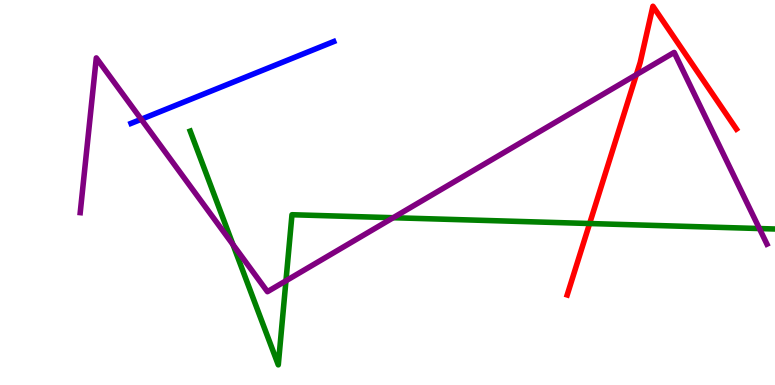[{'lines': ['blue', 'red'], 'intersections': []}, {'lines': ['green', 'red'], 'intersections': [{'x': 7.61, 'y': 4.19}]}, {'lines': ['purple', 'red'], 'intersections': [{'x': 8.21, 'y': 8.06}]}, {'lines': ['blue', 'green'], 'intersections': []}, {'lines': ['blue', 'purple'], 'intersections': [{'x': 1.82, 'y': 6.9}]}, {'lines': ['green', 'purple'], 'intersections': [{'x': 3.01, 'y': 3.65}, {'x': 3.69, 'y': 2.71}, {'x': 5.07, 'y': 4.34}, {'x': 9.8, 'y': 4.06}]}]